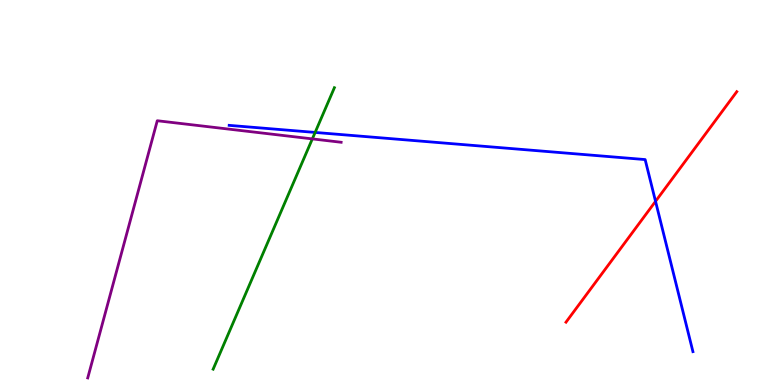[{'lines': ['blue', 'red'], 'intersections': [{'x': 8.46, 'y': 4.77}]}, {'lines': ['green', 'red'], 'intersections': []}, {'lines': ['purple', 'red'], 'intersections': []}, {'lines': ['blue', 'green'], 'intersections': [{'x': 4.07, 'y': 6.56}]}, {'lines': ['blue', 'purple'], 'intersections': []}, {'lines': ['green', 'purple'], 'intersections': [{'x': 4.03, 'y': 6.39}]}]